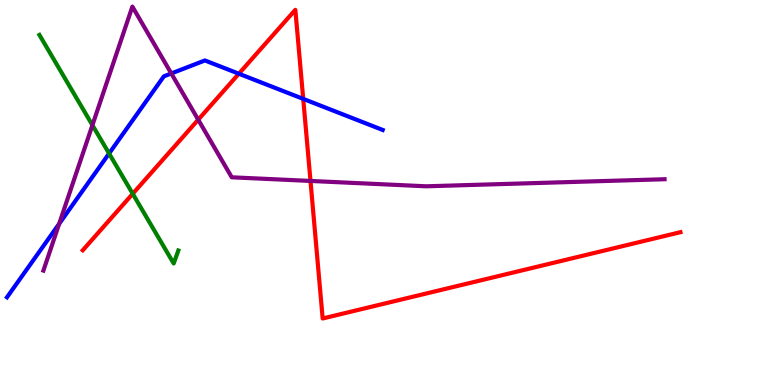[{'lines': ['blue', 'red'], 'intersections': [{'x': 3.08, 'y': 8.09}, {'x': 3.91, 'y': 7.43}]}, {'lines': ['green', 'red'], 'intersections': [{'x': 1.71, 'y': 4.97}]}, {'lines': ['purple', 'red'], 'intersections': [{'x': 2.56, 'y': 6.89}, {'x': 4.01, 'y': 5.3}]}, {'lines': ['blue', 'green'], 'intersections': [{'x': 1.41, 'y': 6.01}]}, {'lines': ['blue', 'purple'], 'intersections': [{'x': 0.764, 'y': 4.19}, {'x': 2.21, 'y': 8.09}]}, {'lines': ['green', 'purple'], 'intersections': [{'x': 1.19, 'y': 6.75}]}]